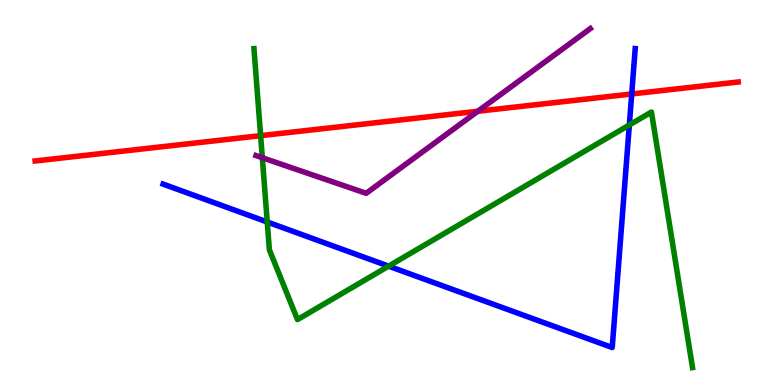[{'lines': ['blue', 'red'], 'intersections': [{'x': 8.15, 'y': 7.56}]}, {'lines': ['green', 'red'], 'intersections': [{'x': 3.36, 'y': 6.48}]}, {'lines': ['purple', 'red'], 'intersections': [{'x': 6.17, 'y': 7.11}]}, {'lines': ['blue', 'green'], 'intersections': [{'x': 3.45, 'y': 4.23}, {'x': 5.01, 'y': 3.09}, {'x': 8.12, 'y': 6.75}]}, {'lines': ['blue', 'purple'], 'intersections': []}, {'lines': ['green', 'purple'], 'intersections': [{'x': 3.38, 'y': 5.9}]}]